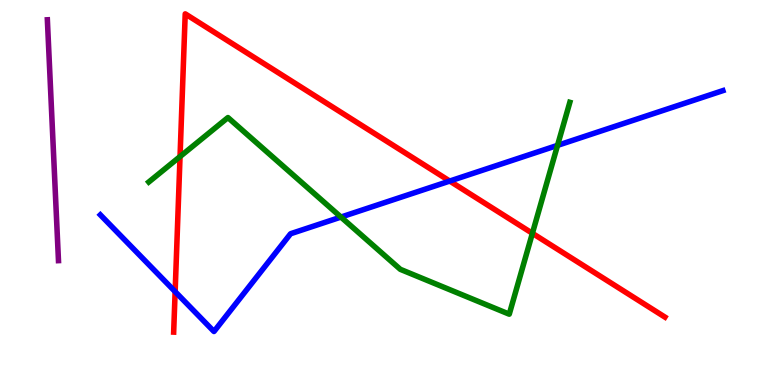[{'lines': ['blue', 'red'], 'intersections': [{'x': 2.26, 'y': 2.43}, {'x': 5.8, 'y': 5.3}]}, {'lines': ['green', 'red'], 'intersections': [{'x': 2.32, 'y': 5.93}, {'x': 6.87, 'y': 3.94}]}, {'lines': ['purple', 'red'], 'intersections': []}, {'lines': ['blue', 'green'], 'intersections': [{'x': 4.4, 'y': 4.36}, {'x': 7.19, 'y': 6.22}]}, {'lines': ['blue', 'purple'], 'intersections': []}, {'lines': ['green', 'purple'], 'intersections': []}]